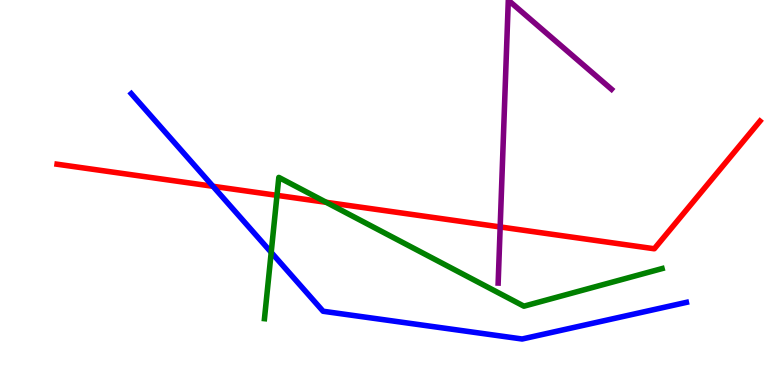[{'lines': ['blue', 'red'], 'intersections': [{'x': 2.75, 'y': 5.16}]}, {'lines': ['green', 'red'], 'intersections': [{'x': 3.57, 'y': 4.93}, {'x': 4.21, 'y': 4.74}]}, {'lines': ['purple', 'red'], 'intersections': [{'x': 6.45, 'y': 4.11}]}, {'lines': ['blue', 'green'], 'intersections': [{'x': 3.5, 'y': 3.44}]}, {'lines': ['blue', 'purple'], 'intersections': []}, {'lines': ['green', 'purple'], 'intersections': []}]